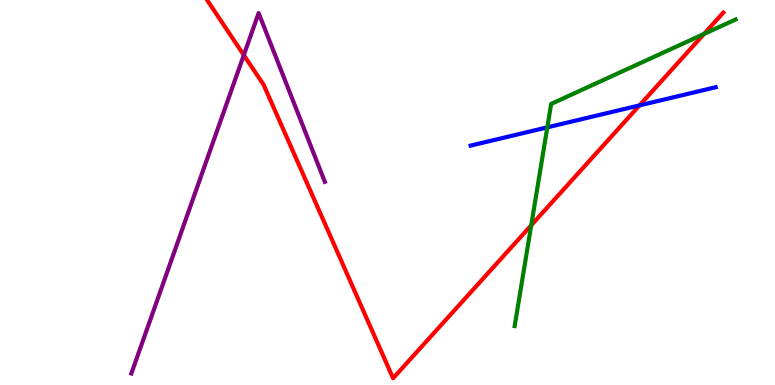[{'lines': ['blue', 'red'], 'intersections': [{'x': 8.25, 'y': 7.26}]}, {'lines': ['green', 'red'], 'intersections': [{'x': 6.85, 'y': 4.15}, {'x': 9.08, 'y': 9.12}]}, {'lines': ['purple', 'red'], 'intersections': [{'x': 3.15, 'y': 8.57}]}, {'lines': ['blue', 'green'], 'intersections': [{'x': 7.06, 'y': 6.69}]}, {'lines': ['blue', 'purple'], 'intersections': []}, {'lines': ['green', 'purple'], 'intersections': []}]